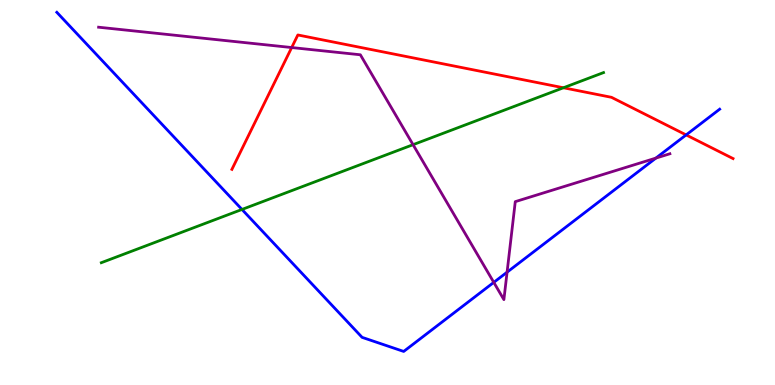[{'lines': ['blue', 'red'], 'intersections': [{'x': 8.85, 'y': 6.5}]}, {'lines': ['green', 'red'], 'intersections': [{'x': 7.27, 'y': 7.72}]}, {'lines': ['purple', 'red'], 'intersections': [{'x': 3.76, 'y': 8.77}]}, {'lines': ['blue', 'green'], 'intersections': [{'x': 3.12, 'y': 4.56}]}, {'lines': ['blue', 'purple'], 'intersections': [{'x': 6.37, 'y': 2.67}, {'x': 6.54, 'y': 2.93}, {'x': 8.46, 'y': 5.89}]}, {'lines': ['green', 'purple'], 'intersections': [{'x': 5.33, 'y': 6.24}]}]